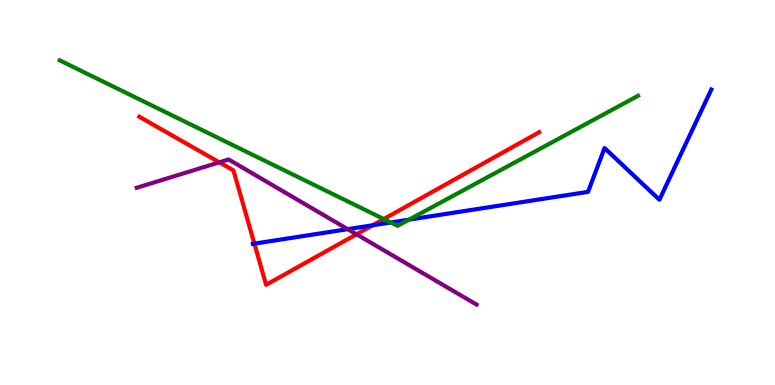[{'lines': ['blue', 'red'], 'intersections': [{'x': 3.28, 'y': 3.67}, {'x': 4.81, 'y': 4.15}]}, {'lines': ['green', 'red'], 'intersections': [{'x': 4.95, 'y': 4.31}]}, {'lines': ['purple', 'red'], 'intersections': [{'x': 2.83, 'y': 5.78}, {'x': 4.6, 'y': 3.91}]}, {'lines': ['blue', 'green'], 'intersections': [{'x': 5.04, 'y': 4.22}, {'x': 5.28, 'y': 4.3}]}, {'lines': ['blue', 'purple'], 'intersections': [{'x': 4.49, 'y': 4.05}]}, {'lines': ['green', 'purple'], 'intersections': []}]